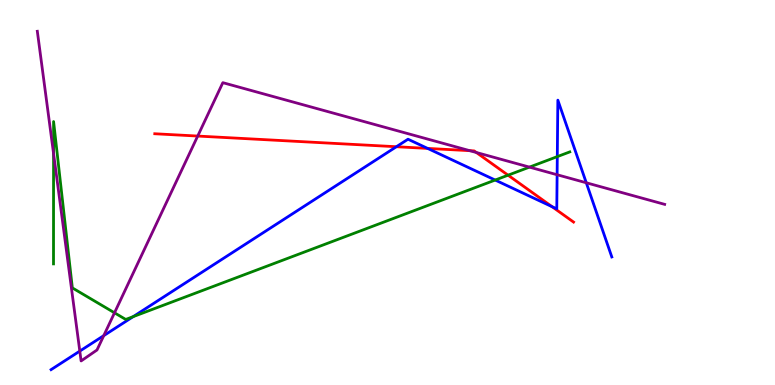[{'lines': ['blue', 'red'], 'intersections': [{'x': 5.11, 'y': 6.19}, {'x': 5.52, 'y': 6.15}, {'x': 7.12, 'y': 4.63}]}, {'lines': ['green', 'red'], 'intersections': [{'x': 6.56, 'y': 5.45}]}, {'lines': ['purple', 'red'], 'intersections': [{'x': 2.55, 'y': 6.47}, {'x': 6.06, 'y': 6.09}, {'x': 6.15, 'y': 6.04}]}, {'lines': ['blue', 'green'], 'intersections': [{'x': 1.72, 'y': 1.78}, {'x': 6.39, 'y': 5.32}, {'x': 7.19, 'y': 5.93}]}, {'lines': ['blue', 'purple'], 'intersections': [{'x': 1.03, 'y': 0.88}, {'x': 1.34, 'y': 1.28}, {'x': 7.19, 'y': 5.46}, {'x': 7.56, 'y': 5.25}]}, {'lines': ['green', 'purple'], 'intersections': [{'x': 0.691, 'y': 6.01}, {'x': 1.48, 'y': 1.88}, {'x': 6.83, 'y': 5.66}]}]